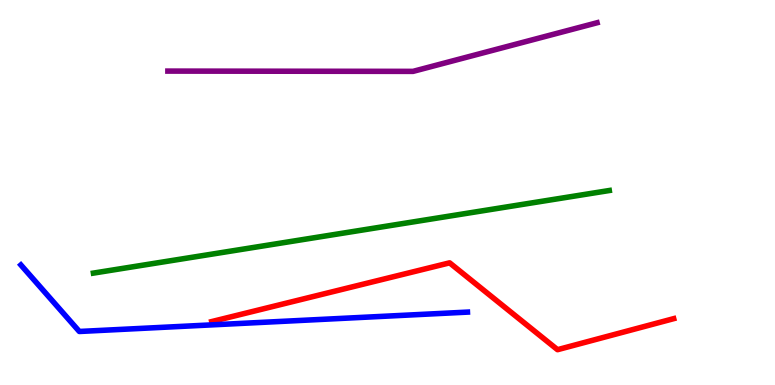[{'lines': ['blue', 'red'], 'intersections': []}, {'lines': ['green', 'red'], 'intersections': []}, {'lines': ['purple', 'red'], 'intersections': []}, {'lines': ['blue', 'green'], 'intersections': []}, {'lines': ['blue', 'purple'], 'intersections': []}, {'lines': ['green', 'purple'], 'intersections': []}]